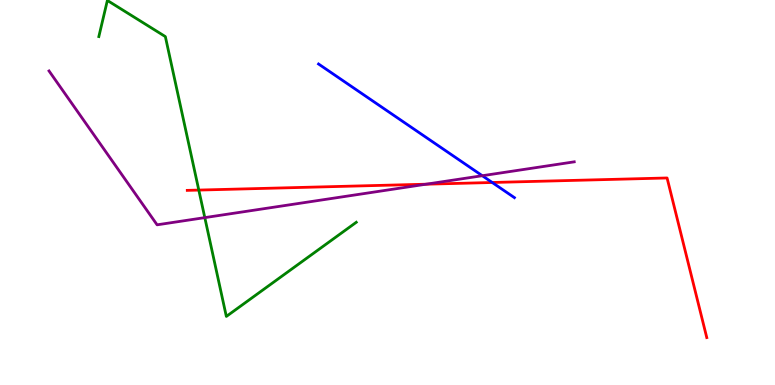[{'lines': ['blue', 'red'], 'intersections': [{'x': 6.35, 'y': 5.26}]}, {'lines': ['green', 'red'], 'intersections': [{'x': 2.57, 'y': 5.06}]}, {'lines': ['purple', 'red'], 'intersections': [{'x': 5.5, 'y': 5.22}]}, {'lines': ['blue', 'green'], 'intersections': []}, {'lines': ['blue', 'purple'], 'intersections': [{'x': 6.22, 'y': 5.44}]}, {'lines': ['green', 'purple'], 'intersections': [{'x': 2.64, 'y': 4.35}]}]